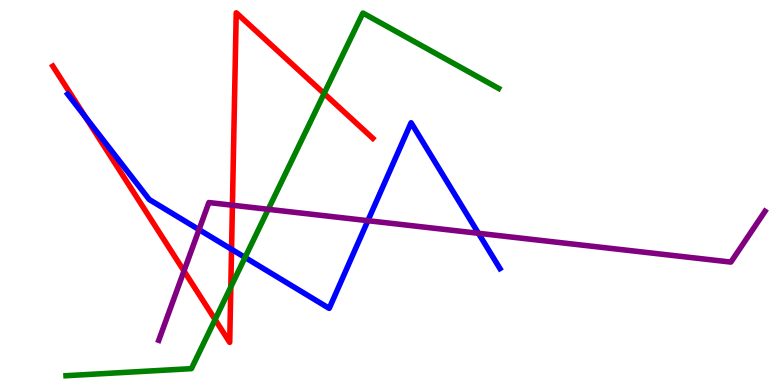[{'lines': ['blue', 'red'], 'intersections': [{'x': 1.1, 'y': 6.96}, {'x': 2.99, 'y': 3.52}]}, {'lines': ['green', 'red'], 'intersections': [{'x': 2.78, 'y': 1.7}, {'x': 2.98, 'y': 2.55}, {'x': 4.18, 'y': 7.57}]}, {'lines': ['purple', 'red'], 'intersections': [{'x': 2.37, 'y': 2.96}, {'x': 3.0, 'y': 4.67}]}, {'lines': ['blue', 'green'], 'intersections': [{'x': 3.16, 'y': 3.31}]}, {'lines': ['blue', 'purple'], 'intersections': [{'x': 2.57, 'y': 4.04}, {'x': 4.75, 'y': 4.27}, {'x': 6.17, 'y': 3.94}]}, {'lines': ['green', 'purple'], 'intersections': [{'x': 3.46, 'y': 4.56}]}]